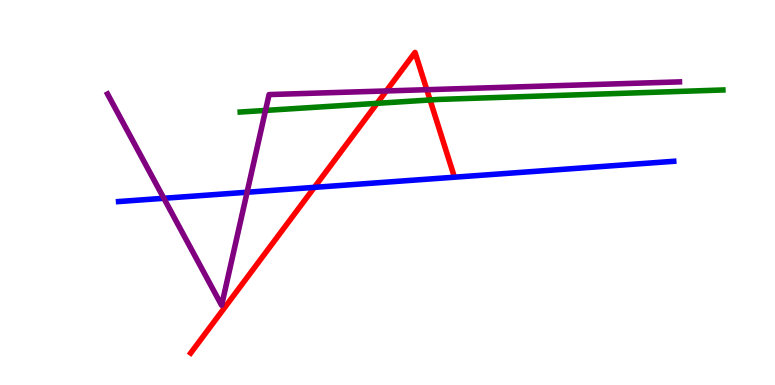[{'lines': ['blue', 'red'], 'intersections': [{'x': 4.06, 'y': 5.13}]}, {'lines': ['green', 'red'], 'intersections': [{'x': 4.87, 'y': 7.32}, {'x': 5.55, 'y': 7.4}]}, {'lines': ['purple', 'red'], 'intersections': [{'x': 4.98, 'y': 7.64}, {'x': 5.51, 'y': 7.67}]}, {'lines': ['blue', 'green'], 'intersections': []}, {'lines': ['blue', 'purple'], 'intersections': [{'x': 2.11, 'y': 4.85}, {'x': 3.19, 'y': 5.01}]}, {'lines': ['green', 'purple'], 'intersections': [{'x': 3.43, 'y': 7.13}]}]